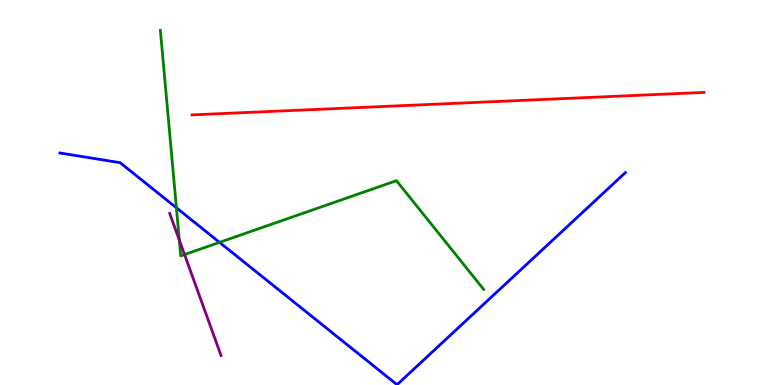[{'lines': ['blue', 'red'], 'intersections': []}, {'lines': ['green', 'red'], 'intersections': []}, {'lines': ['purple', 'red'], 'intersections': []}, {'lines': ['blue', 'green'], 'intersections': [{'x': 2.28, 'y': 4.6}, {'x': 2.83, 'y': 3.7}]}, {'lines': ['blue', 'purple'], 'intersections': []}, {'lines': ['green', 'purple'], 'intersections': [{'x': 2.31, 'y': 3.76}, {'x': 2.38, 'y': 3.39}]}]